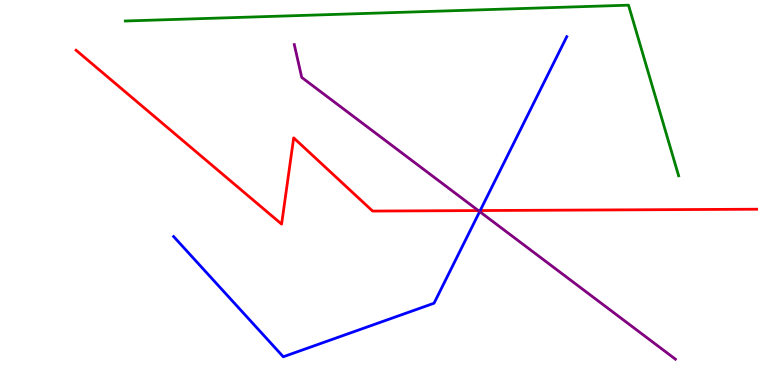[{'lines': ['blue', 'red'], 'intersections': [{'x': 6.2, 'y': 4.53}]}, {'lines': ['green', 'red'], 'intersections': []}, {'lines': ['purple', 'red'], 'intersections': [{'x': 6.17, 'y': 4.53}]}, {'lines': ['blue', 'green'], 'intersections': []}, {'lines': ['blue', 'purple'], 'intersections': [{'x': 6.19, 'y': 4.5}]}, {'lines': ['green', 'purple'], 'intersections': []}]